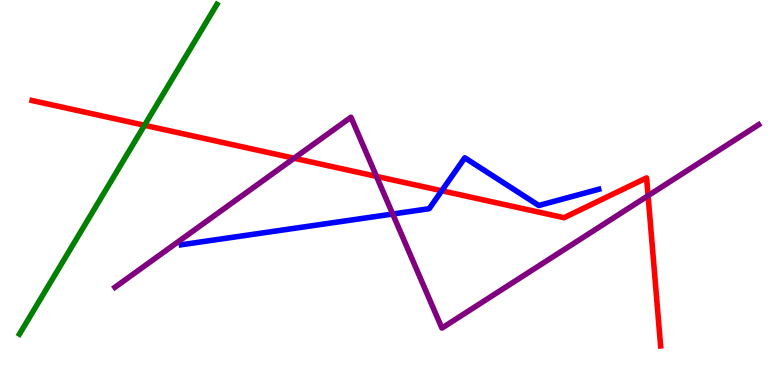[{'lines': ['blue', 'red'], 'intersections': [{'x': 5.7, 'y': 5.05}]}, {'lines': ['green', 'red'], 'intersections': [{'x': 1.86, 'y': 6.75}]}, {'lines': ['purple', 'red'], 'intersections': [{'x': 3.79, 'y': 5.89}, {'x': 4.86, 'y': 5.42}, {'x': 8.36, 'y': 4.92}]}, {'lines': ['blue', 'green'], 'intersections': []}, {'lines': ['blue', 'purple'], 'intersections': [{'x': 5.07, 'y': 4.44}]}, {'lines': ['green', 'purple'], 'intersections': []}]